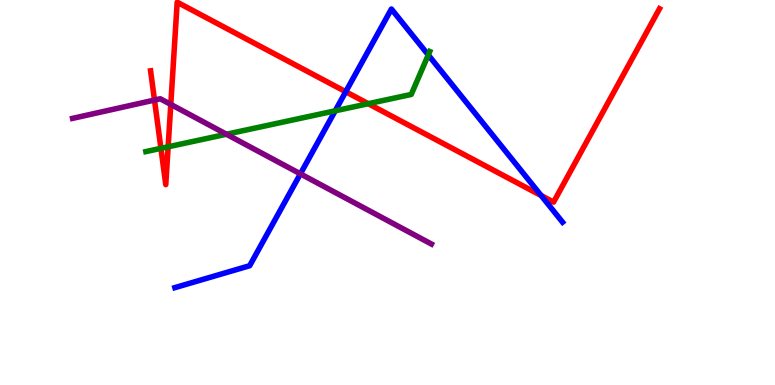[{'lines': ['blue', 'red'], 'intersections': [{'x': 4.46, 'y': 7.62}, {'x': 6.98, 'y': 4.92}]}, {'lines': ['green', 'red'], 'intersections': [{'x': 2.08, 'y': 6.15}, {'x': 2.17, 'y': 6.19}, {'x': 4.75, 'y': 7.31}]}, {'lines': ['purple', 'red'], 'intersections': [{'x': 1.99, 'y': 7.4}, {'x': 2.2, 'y': 7.29}]}, {'lines': ['blue', 'green'], 'intersections': [{'x': 4.33, 'y': 7.12}, {'x': 5.53, 'y': 8.57}]}, {'lines': ['blue', 'purple'], 'intersections': [{'x': 3.88, 'y': 5.48}]}, {'lines': ['green', 'purple'], 'intersections': [{'x': 2.92, 'y': 6.51}]}]